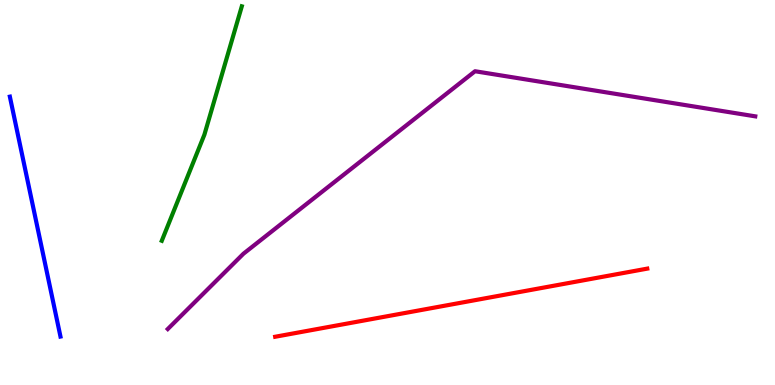[{'lines': ['blue', 'red'], 'intersections': []}, {'lines': ['green', 'red'], 'intersections': []}, {'lines': ['purple', 'red'], 'intersections': []}, {'lines': ['blue', 'green'], 'intersections': []}, {'lines': ['blue', 'purple'], 'intersections': []}, {'lines': ['green', 'purple'], 'intersections': []}]